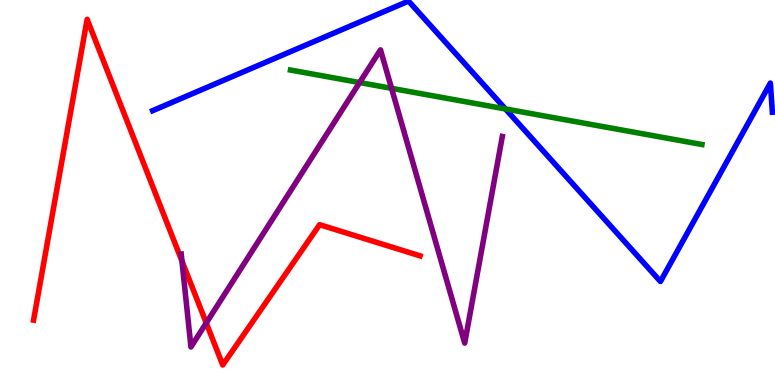[{'lines': ['blue', 'red'], 'intersections': []}, {'lines': ['green', 'red'], 'intersections': []}, {'lines': ['purple', 'red'], 'intersections': [{'x': 2.35, 'y': 3.22}, {'x': 2.66, 'y': 1.61}]}, {'lines': ['blue', 'green'], 'intersections': [{'x': 6.52, 'y': 7.17}]}, {'lines': ['blue', 'purple'], 'intersections': []}, {'lines': ['green', 'purple'], 'intersections': [{'x': 4.64, 'y': 7.86}, {'x': 5.05, 'y': 7.71}]}]